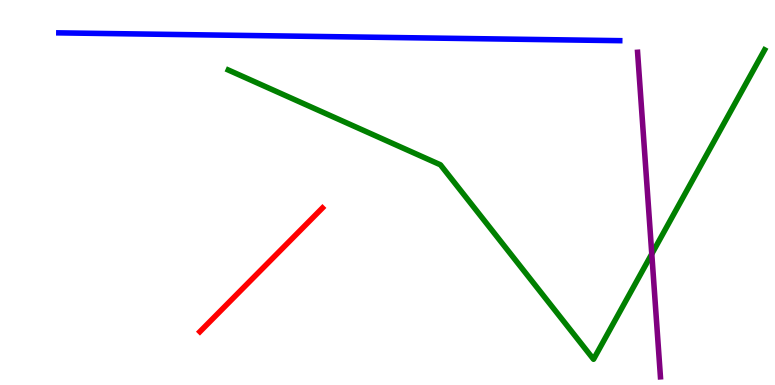[{'lines': ['blue', 'red'], 'intersections': []}, {'lines': ['green', 'red'], 'intersections': []}, {'lines': ['purple', 'red'], 'intersections': []}, {'lines': ['blue', 'green'], 'intersections': []}, {'lines': ['blue', 'purple'], 'intersections': []}, {'lines': ['green', 'purple'], 'intersections': [{'x': 8.41, 'y': 3.4}]}]